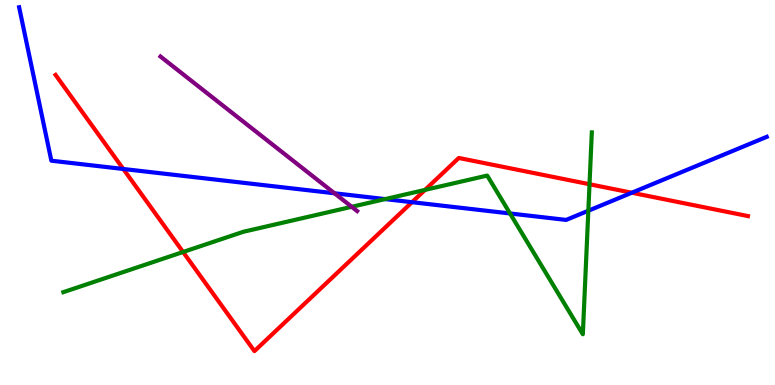[{'lines': ['blue', 'red'], 'intersections': [{'x': 1.59, 'y': 5.61}, {'x': 5.32, 'y': 4.75}, {'x': 8.15, 'y': 4.99}]}, {'lines': ['green', 'red'], 'intersections': [{'x': 2.36, 'y': 3.45}, {'x': 5.48, 'y': 5.07}, {'x': 7.61, 'y': 5.21}]}, {'lines': ['purple', 'red'], 'intersections': []}, {'lines': ['blue', 'green'], 'intersections': [{'x': 4.97, 'y': 4.83}, {'x': 6.58, 'y': 4.46}, {'x': 7.59, 'y': 4.53}]}, {'lines': ['blue', 'purple'], 'intersections': [{'x': 4.32, 'y': 4.98}]}, {'lines': ['green', 'purple'], 'intersections': [{'x': 4.54, 'y': 4.63}]}]